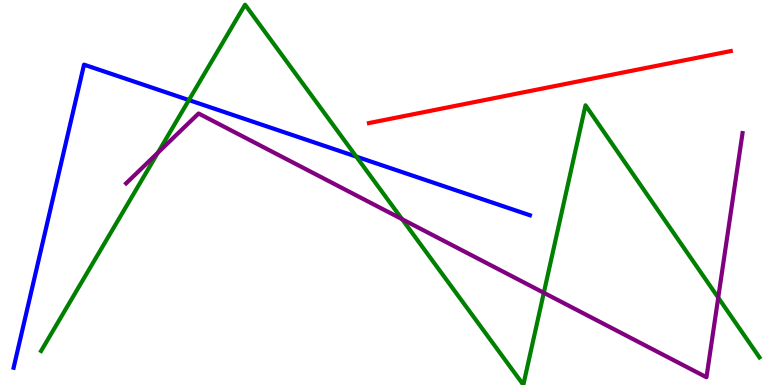[{'lines': ['blue', 'red'], 'intersections': []}, {'lines': ['green', 'red'], 'intersections': []}, {'lines': ['purple', 'red'], 'intersections': []}, {'lines': ['blue', 'green'], 'intersections': [{'x': 2.44, 'y': 7.4}, {'x': 4.6, 'y': 5.93}]}, {'lines': ['blue', 'purple'], 'intersections': []}, {'lines': ['green', 'purple'], 'intersections': [{'x': 2.04, 'y': 6.03}, {'x': 5.19, 'y': 4.31}, {'x': 7.02, 'y': 2.4}, {'x': 9.27, 'y': 2.27}]}]